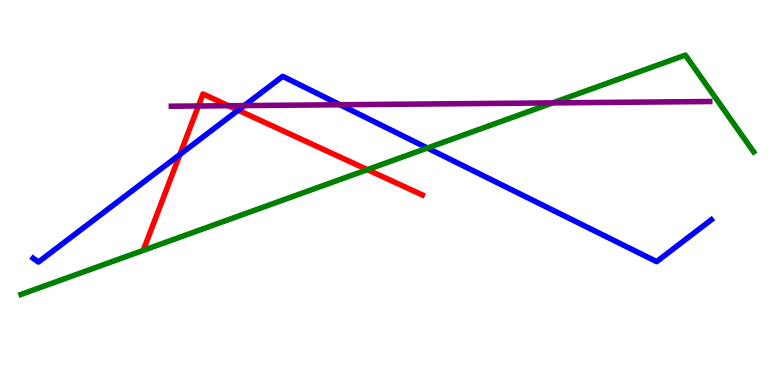[{'lines': ['blue', 'red'], 'intersections': [{'x': 2.32, 'y': 5.99}, {'x': 3.07, 'y': 7.14}]}, {'lines': ['green', 'red'], 'intersections': [{'x': 4.74, 'y': 5.59}]}, {'lines': ['purple', 'red'], 'intersections': [{'x': 2.56, 'y': 7.25}, {'x': 2.95, 'y': 7.25}]}, {'lines': ['blue', 'green'], 'intersections': [{'x': 5.51, 'y': 6.15}]}, {'lines': ['blue', 'purple'], 'intersections': [{'x': 3.15, 'y': 7.26}, {'x': 4.39, 'y': 7.28}]}, {'lines': ['green', 'purple'], 'intersections': [{'x': 7.13, 'y': 7.33}]}]